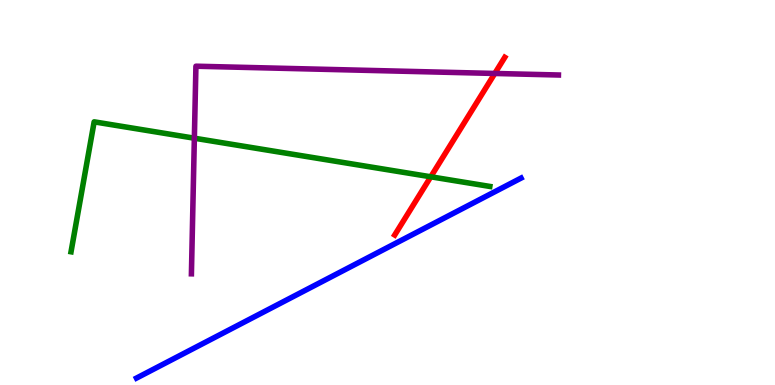[{'lines': ['blue', 'red'], 'intersections': []}, {'lines': ['green', 'red'], 'intersections': [{'x': 5.56, 'y': 5.41}]}, {'lines': ['purple', 'red'], 'intersections': [{'x': 6.38, 'y': 8.09}]}, {'lines': ['blue', 'green'], 'intersections': []}, {'lines': ['blue', 'purple'], 'intersections': []}, {'lines': ['green', 'purple'], 'intersections': [{'x': 2.51, 'y': 6.41}]}]